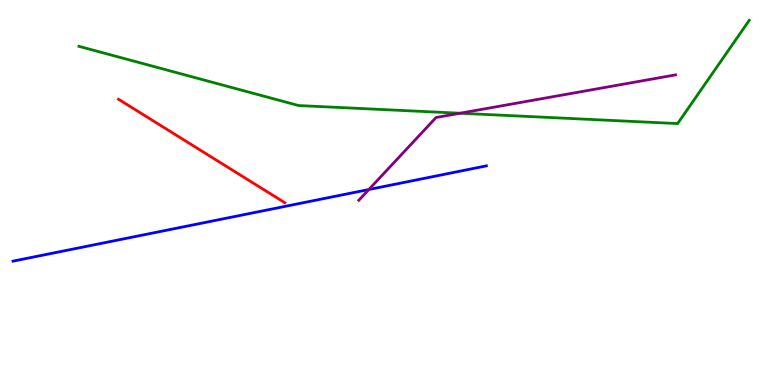[{'lines': ['blue', 'red'], 'intersections': []}, {'lines': ['green', 'red'], 'intersections': []}, {'lines': ['purple', 'red'], 'intersections': []}, {'lines': ['blue', 'green'], 'intersections': []}, {'lines': ['blue', 'purple'], 'intersections': [{'x': 4.76, 'y': 5.08}]}, {'lines': ['green', 'purple'], 'intersections': [{'x': 5.94, 'y': 7.06}]}]